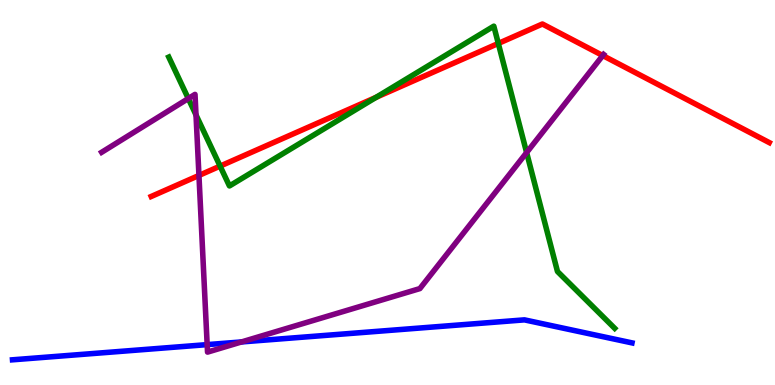[{'lines': ['blue', 'red'], 'intersections': []}, {'lines': ['green', 'red'], 'intersections': [{'x': 2.84, 'y': 5.69}, {'x': 4.85, 'y': 7.47}, {'x': 6.43, 'y': 8.87}]}, {'lines': ['purple', 'red'], 'intersections': [{'x': 2.57, 'y': 5.44}, {'x': 7.78, 'y': 8.56}]}, {'lines': ['blue', 'green'], 'intersections': []}, {'lines': ['blue', 'purple'], 'intersections': [{'x': 2.67, 'y': 1.05}, {'x': 3.12, 'y': 1.12}]}, {'lines': ['green', 'purple'], 'intersections': [{'x': 2.43, 'y': 7.44}, {'x': 2.53, 'y': 7.01}, {'x': 6.8, 'y': 6.04}]}]